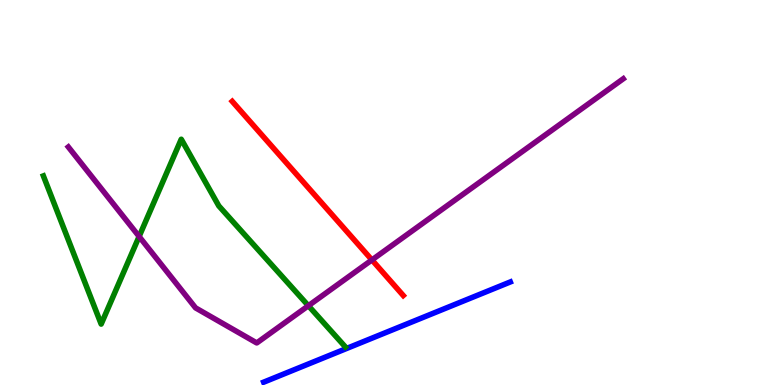[{'lines': ['blue', 'red'], 'intersections': []}, {'lines': ['green', 'red'], 'intersections': []}, {'lines': ['purple', 'red'], 'intersections': [{'x': 4.8, 'y': 3.25}]}, {'lines': ['blue', 'green'], 'intersections': []}, {'lines': ['blue', 'purple'], 'intersections': []}, {'lines': ['green', 'purple'], 'intersections': [{'x': 1.8, 'y': 3.86}, {'x': 3.98, 'y': 2.06}]}]